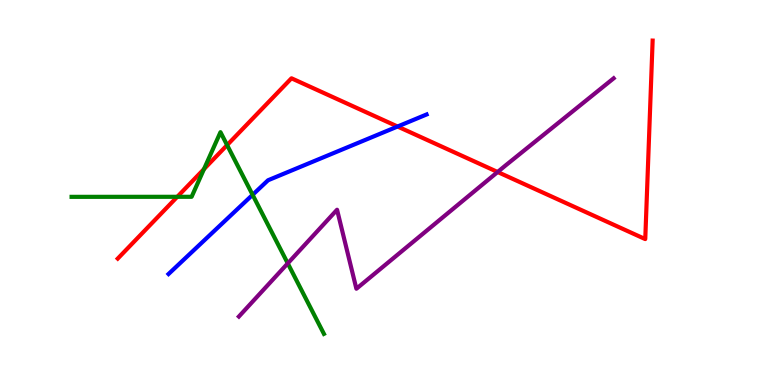[{'lines': ['blue', 'red'], 'intersections': [{'x': 5.13, 'y': 6.71}]}, {'lines': ['green', 'red'], 'intersections': [{'x': 2.29, 'y': 4.89}, {'x': 2.63, 'y': 5.61}, {'x': 2.93, 'y': 6.23}]}, {'lines': ['purple', 'red'], 'intersections': [{'x': 6.42, 'y': 5.53}]}, {'lines': ['blue', 'green'], 'intersections': [{'x': 3.26, 'y': 4.94}]}, {'lines': ['blue', 'purple'], 'intersections': []}, {'lines': ['green', 'purple'], 'intersections': [{'x': 3.71, 'y': 3.16}]}]